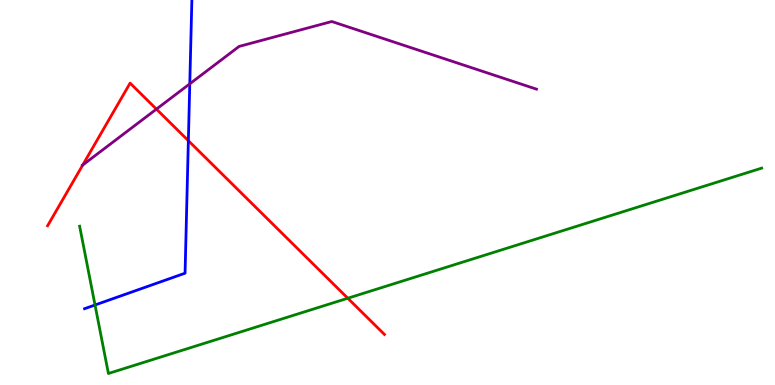[{'lines': ['blue', 'red'], 'intersections': [{'x': 2.43, 'y': 6.35}]}, {'lines': ['green', 'red'], 'intersections': [{'x': 4.49, 'y': 2.25}]}, {'lines': ['purple', 'red'], 'intersections': [{'x': 1.07, 'y': 5.71}, {'x': 2.02, 'y': 7.17}]}, {'lines': ['blue', 'green'], 'intersections': [{'x': 1.23, 'y': 2.08}]}, {'lines': ['blue', 'purple'], 'intersections': [{'x': 2.45, 'y': 7.82}]}, {'lines': ['green', 'purple'], 'intersections': []}]